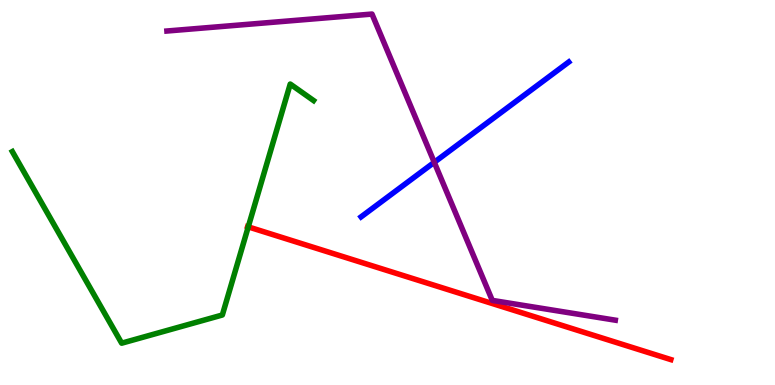[{'lines': ['blue', 'red'], 'intersections': []}, {'lines': ['green', 'red'], 'intersections': [{'x': 3.2, 'y': 4.11}]}, {'lines': ['purple', 'red'], 'intersections': []}, {'lines': ['blue', 'green'], 'intersections': []}, {'lines': ['blue', 'purple'], 'intersections': [{'x': 5.6, 'y': 5.78}]}, {'lines': ['green', 'purple'], 'intersections': []}]